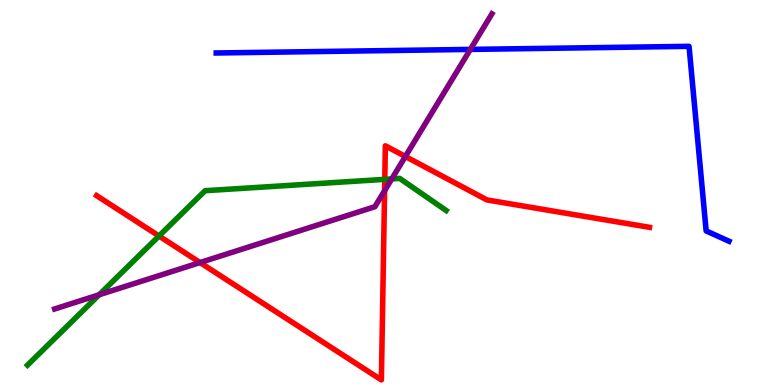[{'lines': ['blue', 'red'], 'intersections': []}, {'lines': ['green', 'red'], 'intersections': [{'x': 2.05, 'y': 3.87}, {'x': 4.96, 'y': 5.34}]}, {'lines': ['purple', 'red'], 'intersections': [{'x': 2.58, 'y': 3.18}, {'x': 4.96, 'y': 5.05}, {'x': 5.23, 'y': 5.94}]}, {'lines': ['blue', 'green'], 'intersections': []}, {'lines': ['blue', 'purple'], 'intersections': [{'x': 6.07, 'y': 8.72}]}, {'lines': ['green', 'purple'], 'intersections': [{'x': 1.28, 'y': 2.34}, {'x': 5.05, 'y': 5.35}]}]